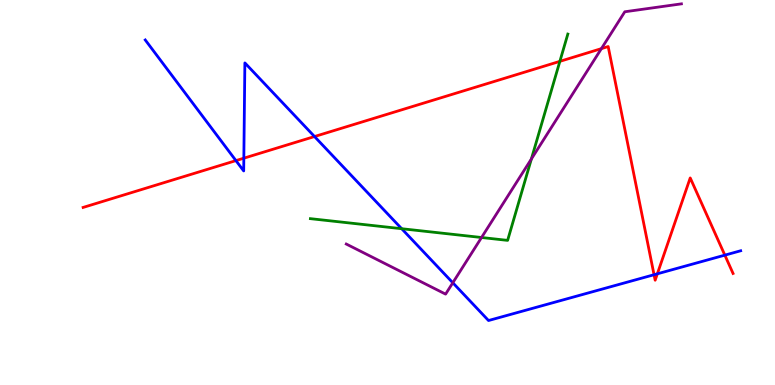[{'lines': ['blue', 'red'], 'intersections': [{'x': 3.04, 'y': 5.83}, {'x': 3.15, 'y': 5.89}, {'x': 4.06, 'y': 6.45}, {'x': 8.44, 'y': 2.86}, {'x': 8.48, 'y': 2.89}, {'x': 9.35, 'y': 3.37}]}, {'lines': ['green', 'red'], 'intersections': [{'x': 7.22, 'y': 8.41}]}, {'lines': ['purple', 'red'], 'intersections': [{'x': 7.76, 'y': 8.74}]}, {'lines': ['blue', 'green'], 'intersections': [{'x': 5.18, 'y': 4.06}]}, {'lines': ['blue', 'purple'], 'intersections': [{'x': 5.84, 'y': 2.66}]}, {'lines': ['green', 'purple'], 'intersections': [{'x': 6.21, 'y': 3.83}, {'x': 6.86, 'y': 5.87}]}]